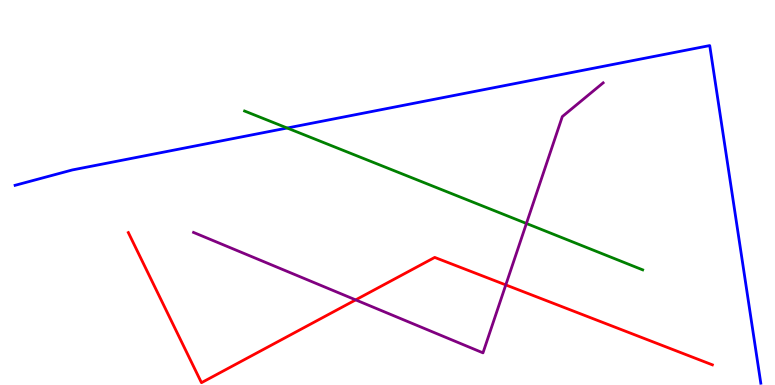[{'lines': ['blue', 'red'], 'intersections': []}, {'lines': ['green', 'red'], 'intersections': []}, {'lines': ['purple', 'red'], 'intersections': [{'x': 4.59, 'y': 2.21}, {'x': 6.53, 'y': 2.6}]}, {'lines': ['blue', 'green'], 'intersections': [{'x': 3.71, 'y': 6.67}]}, {'lines': ['blue', 'purple'], 'intersections': []}, {'lines': ['green', 'purple'], 'intersections': [{'x': 6.79, 'y': 4.2}]}]